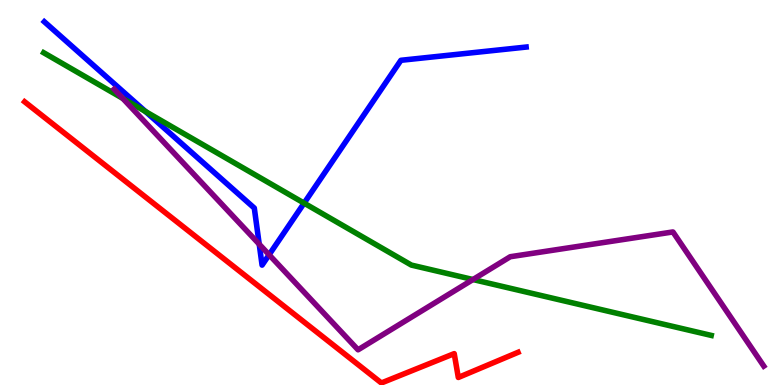[{'lines': ['blue', 'red'], 'intersections': []}, {'lines': ['green', 'red'], 'intersections': []}, {'lines': ['purple', 'red'], 'intersections': []}, {'lines': ['blue', 'green'], 'intersections': [{'x': 1.88, 'y': 7.1}, {'x': 3.92, 'y': 4.72}]}, {'lines': ['blue', 'purple'], 'intersections': [{'x': 3.34, 'y': 3.66}, {'x': 3.47, 'y': 3.38}]}, {'lines': ['green', 'purple'], 'intersections': [{'x': 1.58, 'y': 7.44}, {'x': 6.1, 'y': 2.74}]}]